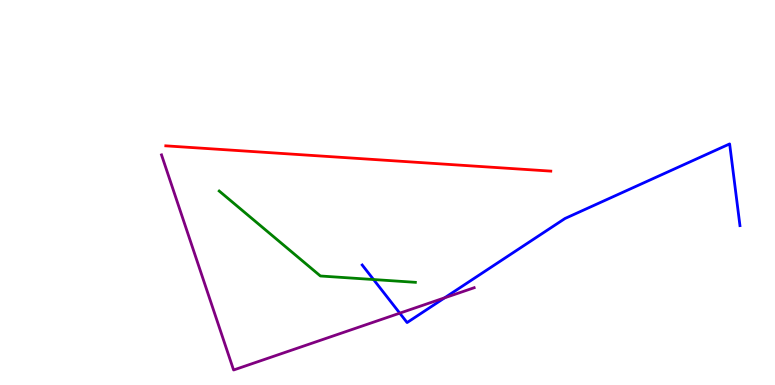[{'lines': ['blue', 'red'], 'intersections': []}, {'lines': ['green', 'red'], 'intersections': []}, {'lines': ['purple', 'red'], 'intersections': []}, {'lines': ['blue', 'green'], 'intersections': [{'x': 4.82, 'y': 2.74}]}, {'lines': ['blue', 'purple'], 'intersections': [{'x': 5.16, 'y': 1.87}, {'x': 5.74, 'y': 2.26}]}, {'lines': ['green', 'purple'], 'intersections': []}]